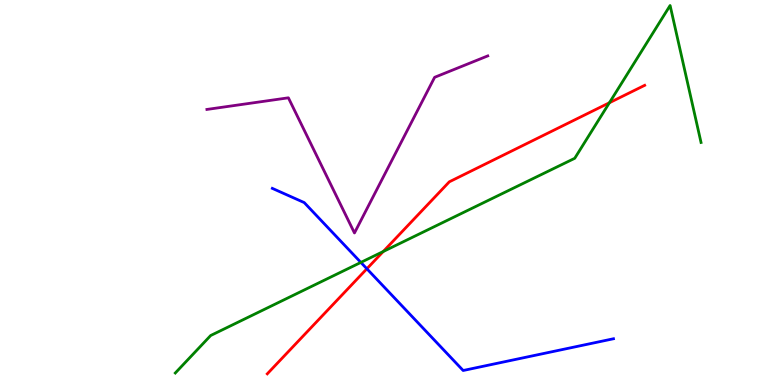[{'lines': ['blue', 'red'], 'intersections': [{'x': 4.73, 'y': 3.02}]}, {'lines': ['green', 'red'], 'intersections': [{'x': 4.94, 'y': 3.47}, {'x': 7.86, 'y': 7.33}]}, {'lines': ['purple', 'red'], 'intersections': []}, {'lines': ['blue', 'green'], 'intersections': [{'x': 4.66, 'y': 3.18}]}, {'lines': ['blue', 'purple'], 'intersections': []}, {'lines': ['green', 'purple'], 'intersections': []}]